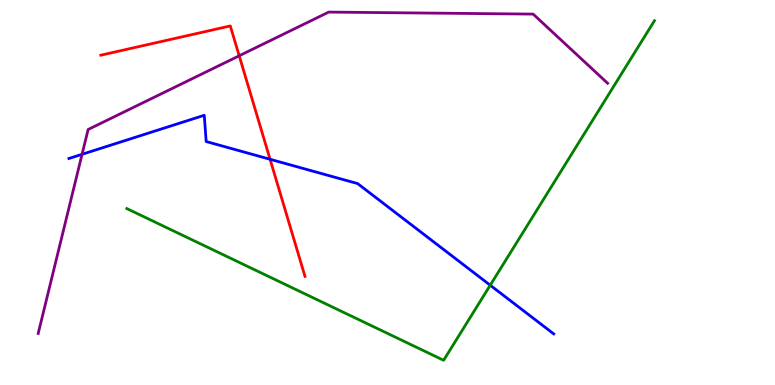[{'lines': ['blue', 'red'], 'intersections': [{'x': 3.48, 'y': 5.86}]}, {'lines': ['green', 'red'], 'intersections': []}, {'lines': ['purple', 'red'], 'intersections': [{'x': 3.09, 'y': 8.55}]}, {'lines': ['blue', 'green'], 'intersections': [{'x': 6.33, 'y': 2.59}]}, {'lines': ['blue', 'purple'], 'intersections': [{'x': 1.06, 'y': 5.99}]}, {'lines': ['green', 'purple'], 'intersections': []}]